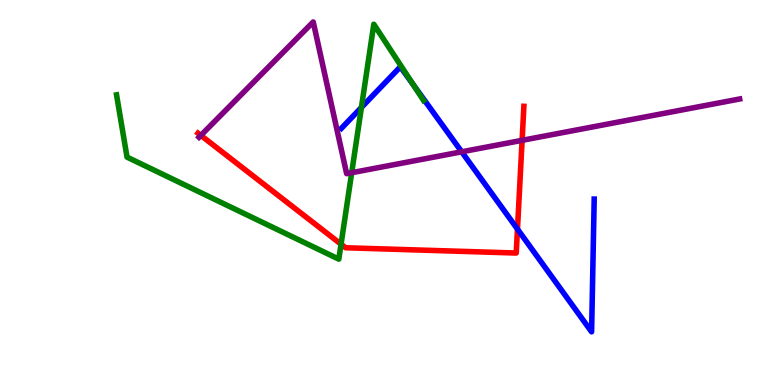[{'lines': ['blue', 'red'], 'intersections': [{'x': 6.68, 'y': 4.05}]}, {'lines': ['green', 'red'], 'intersections': [{'x': 4.4, 'y': 3.66}]}, {'lines': ['purple', 'red'], 'intersections': [{'x': 2.59, 'y': 6.48}, {'x': 6.74, 'y': 6.36}]}, {'lines': ['blue', 'green'], 'intersections': [{'x': 4.66, 'y': 7.21}, {'x': 5.33, 'y': 7.8}]}, {'lines': ['blue', 'purple'], 'intersections': [{'x': 5.96, 'y': 6.06}]}, {'lines': ['green', 'purple'], 'intersections': [{'x': 4.54, 'y': 5.51}]}]